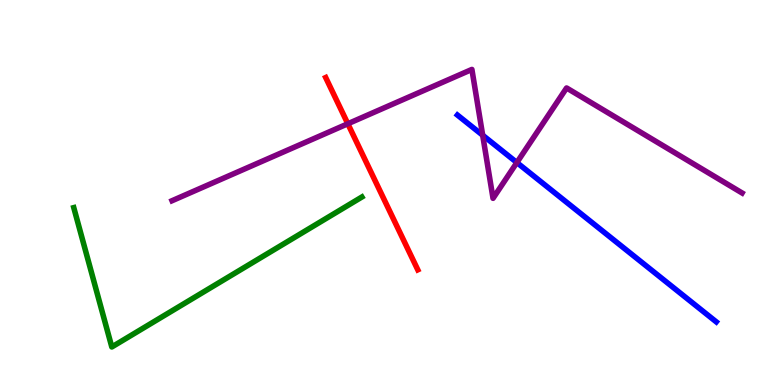[{'lines': ['blue', 'red'], 'intersections': []}, {'lines': ['green', 'red'], 'intersections': []}, {'lines': ['purple', 'red'], 'intersections': [{'x': 4.49, 'y': 6.79}]}, {'lines': ['blue', 'green'], 'intersections': []}, {'lines': ['blue', 'purple'], 'intersections': [{'x': 6.23, 'y': 6.49}, {'x': 6.67, 'y': 5.78}]}, {'lines': ['green', 'purple'], 'intersections': []}]